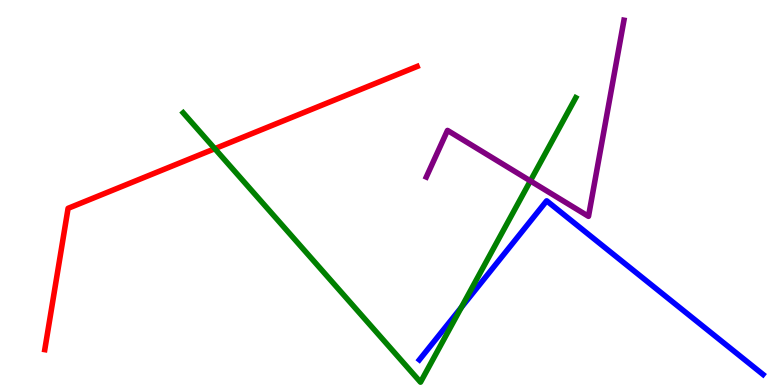[{'lines': ['blue', 'red'], 'intersections': []}, {'lines': ['green', 'red'], 'intersections': [{'x': 2.77, 'y': 6.14}]}, {'lines': ['purple', 'red'], 'intersections': []}, {'lines': ['blue', 'green'], 'intersections': [{'x': 5.95, 'y': 2.01}]}, {'lines': ['blue', 'purple'], 'intersections': []}, {'lines': ['green', 'purple'], 'intersections': [{'x': 6.84, 'y': 5.3}]}]